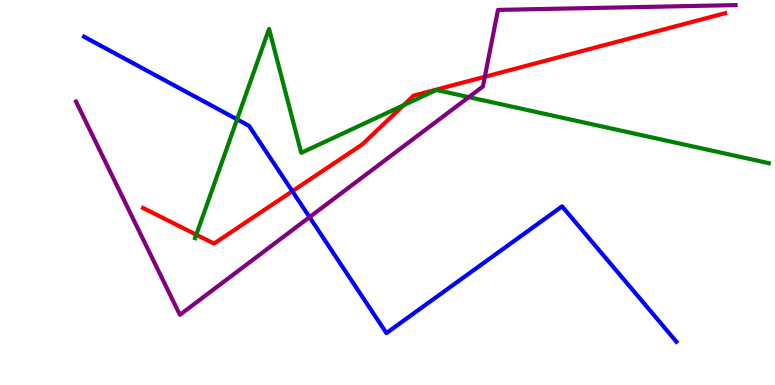[{'lines': ['blue', 'red'], 'intersections': [{'x': 3.77, 'y': 5.03}]}, {'lines': ['green', 'red'], 'intersections': [{'x': 2.53, 'y': 3.9}, {'x': 5.21, 'y': 7.27}]}, {'lines': ['purple', 'red'], 'intersections': [{'x': 6.26, 'y': 8.01}]}, {'lines': ['blue', 'green'], 'intersections': [{'x': 3.06, 'y': 6.9}]}, {'lines': ['blue', 'purple'], 'intersections': [{'x': 3.99, 'y': 4.36}]}, {'lines': ['green', 'purple'], 'intersections': [{'x': 6.05, 'y': 7.48}]}]